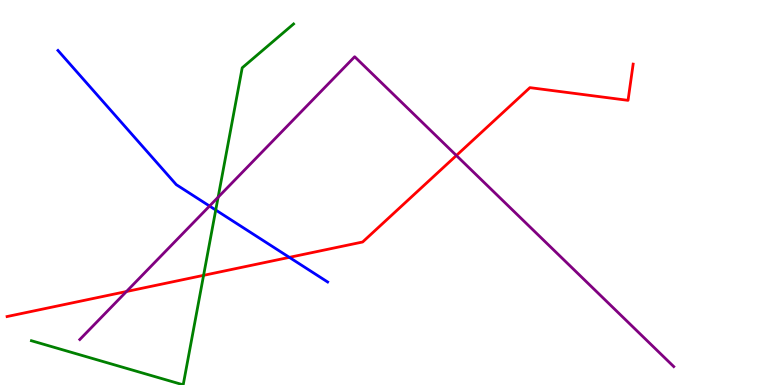[{'lines': ['blue', 'red'], 'intersections': [{'x': 3.73, 'y': 3.32}]}, {'lines': ['green', 'red'], 'intersections': [{'x': 2.63, 'y': 2.85}]}, {'lines': ['purple', 'red'], 'intersections': [{'x': 1.63, 'y': 2.43}, {'x': 5.89, 'y': 5.96}]}, {'lines': ['blue', 'green'], 'intersections': [{'x': 2.78, 'y': 4.54}]}, {'lines': ['blue', 'purple'], 'intersections': [{'x': 2.7, 'y': 4.65}]}, {'lines': ['green', 'purple'], 'intersections': [{'x': 2.81, 'y': 4.88}]}]